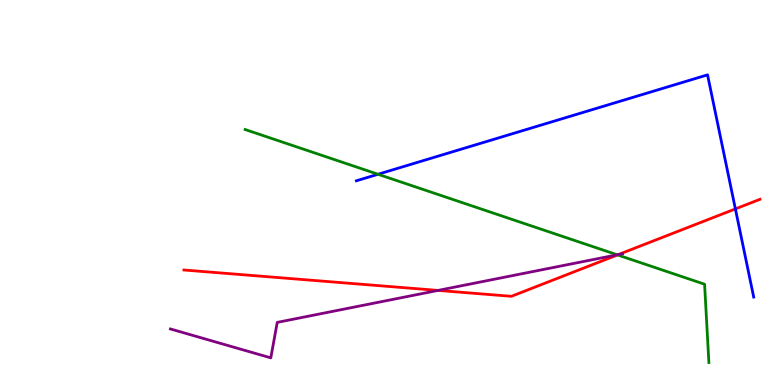[{'lines': ['blue', 'red'], 'intersections': [{'x': 9.49, 'y': 4.57}]}, {'lines': ['green', 'red'], 'intersections': [{'x': 7.97, 'y': 3.38}]}, {'lines': ['purple', 'red'], 'intersections': [{'x': 5.65, 'y': 2.46}, {'x': 7.98, 'y': 3.39}]}, {'lines': ['blue', 'green'], 'intersections': [{'x': 4.88, 'y': 5.47}]}, {'lines': ['blue', 'purple'], 'intersections': []}, {'lines': ['green', 'purple'], 'intersections': [{'x': 7.96, 'y': 3.38}]}]